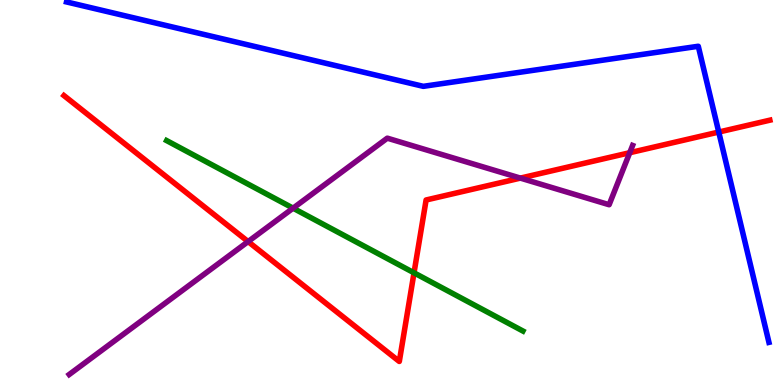[{'lines': ['blue', 'red'], 'intersections': [{'x': 9.27, 'y': 6.57}]}, {'lines': ['green', 'red'], 'intersections': [{'x': 5.34, 'y': 2.91}]}, {'lines': ['purple', 'red'], 'intersections': [{'x': 3.2, 'y': 3.73}, {'x': 6.71, 'y': 5.37}, {'x': 8.13, 'y': 6.03}]}, {'lines': ['blue', 'green'], 'intersections': []}, {'lines': ['blue', 'purple'], 'intersections': []}, {'lines': ['green', 'purple'], 'intersections': [{'x': 3.78, 'y': 4.59}]}]